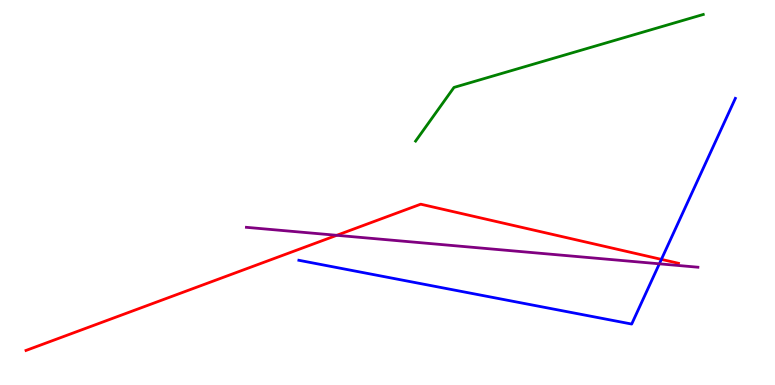[{'lines': ['blue', 'red'], 'intersections': [{'x': 8.53, 'y': 3.26}]}, {'lines': ['green', 'red'], 'intersections': []}, {'lines': ['purple', 'red'], 'intersections': [{'x': 4.35, 'y': 3.89}]}, {'lines': ['blue', 'green'], 'intersections': []}, {'lines': ['blue', 'purple'], 'intersections': [{'x': 8.51, 'y': 3.15}]}, {'lines': ['green', 'purple'], 'intersections': []}]